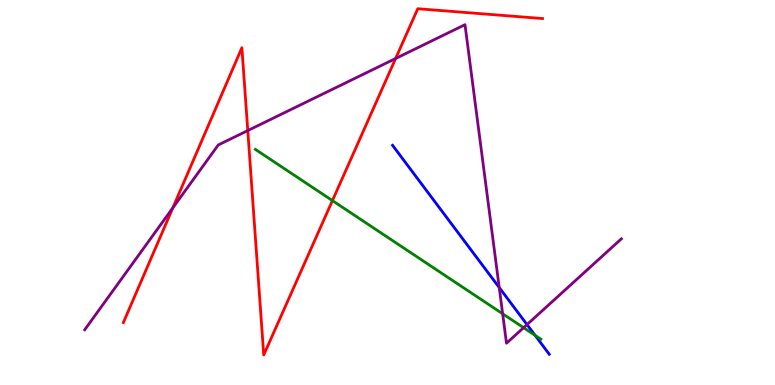[{'lines': ['blue', 'red'], 'intersections': []}, {'lines': ['green', 'red'], 'intersections': [{'x': 4.29, 'y': 4.79}]}, {'lines': ['purple', 'red'], 'intersections': [{'x': 2.23, 'y': 4.6}, {'x': 3.2, 'y': 6.61}, {'x': 5.1, 'y': 8.48}]}, {'lines': ['blue', 'green'], 'intersections': [{'x': 6.9, 'y': 1.29}]}, {'lines': ['blue', 'purple'], 'intersections': [{'x': 6.44, 'y': 2.53}, {'x': 6.8, 'y': 1.57}]}, {'lines': ['green', 'purple'], 'intersections': [{'x': 6.49, 'y': 1.85}, {'x': 6.76, 'y': 1.49}]}]